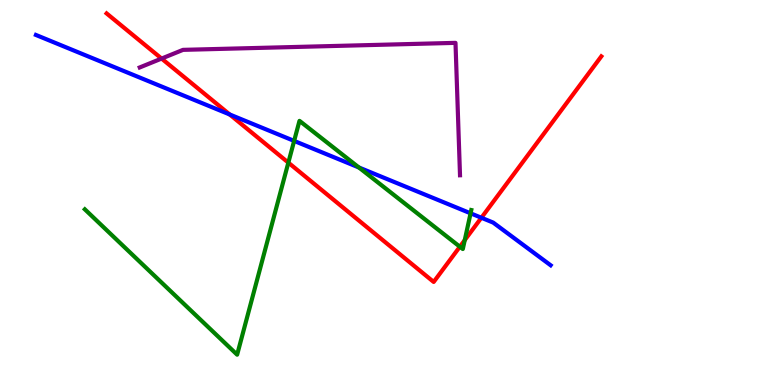[{'lines': ['blue', 'red'], 'intersections': [{'x': 2.96, 'y': 7.03}, {'x': 6.21, 'y': 4.34}]}, {'lines': ['green', 'red'], 'intersections': [{'x': 3.72, 'y': 5.78}, {'x': 5.93, 'y': 3.59}, {'x': 6.0, 'y': 3.76}]}, {'lines': ['purple', 'red'], 'intersections': [{'x': 2.09, 'y': 8.48}]}, {'lines': ['blue', 'green'], 'intersections': [{'x': 3.8, 'y': 6.34}, {'x': 4.63, 'y': 5.65}, {'x': 6.07, 'y': 4.46}]}, {'lines': ['blue', 'purple'], 'intersections': []}, {'lines': ['green', 'purple'], 'intersections': []}]